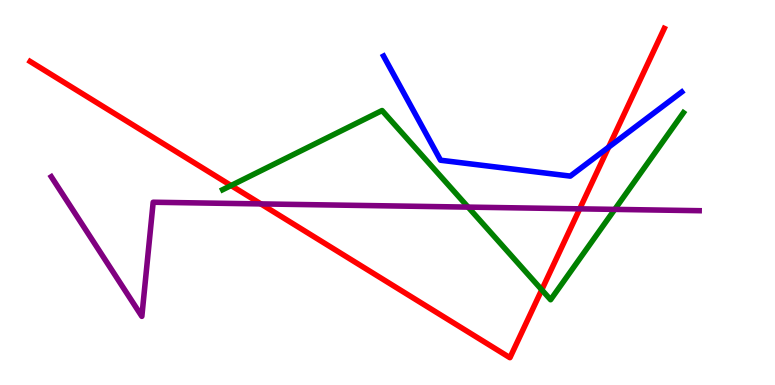[{'lines': ['blue', 'red'], 'intersections': [{'x': 7.85, 'y': 6.18}]}, {'lines': ['green', 'red'], 'intersections': [{'x': 2.98, 'y': 5.18}, {'x': 6.99, 'y': 2.47}]}, {'lines': ['purple', 'red'], 'intersections': [{'x': 3.37, 'y': 4.7}, {'x': 7.48, 'y': 4.58}]}, {'lines': ['blue', 'green'], 'intersections': []}, {'lines': ['blue', 'purple'], 'intersections': []}, {'lines': ['green', 'purple'], 'intersections': [{'x': 6.04, 'y': 4.62}, {'x': 7.93, 'y': 4.56}]}]